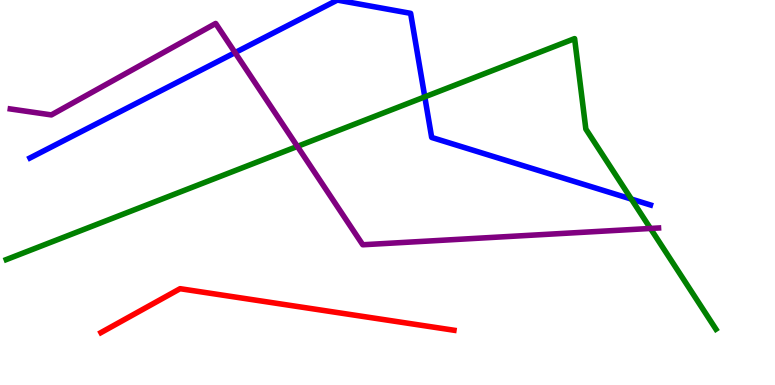[{'lines': ['blue', 'red'], 'intersections': []}, {'lines': ['green', 'red'], 'intersections': []}, {'lines': ['purple', 'red'], 'intersections': []}, {'lines': ['blue', 'green'], 'intersections': [{'x': 5.48, 'y': 7.48}, {'x': 8.15, 'y': 4.83}]}, {'lines': ['blue', 'purple'], 'intersections': [{'x': 3.03, 'y': 8.63}]}, {'lines': ['green', 'purple'], 'intersections': [{'x': 3.84, 'y': 6.2}, {'x': 8.39, 'y': 4.07}]}]